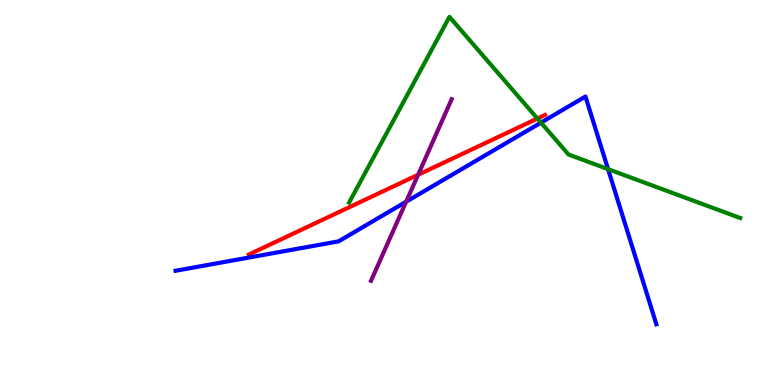[{'lines': ['blue', 'red'], 'intersections': []}, {'lines': ['green', 'red'], 'intersections': [{'x': 6.93, 'y': 6.92}]}, {'lines': ['purple', 'red'], 'intersections': [{'x': 5.4, 'y': 5.46}]}, {'lines': ['blue', 'green'], 'intersections': [{'x': 6.98, 'y': 6.81}, {'x': 7.85, 'y': 5.61}]}, {'lines': ['blue', 'purple'], 'intersections': [{'x': 5.24, 'y': 4.76}]}, {'lines': ['green', 'purple'], 'intersections': []}]